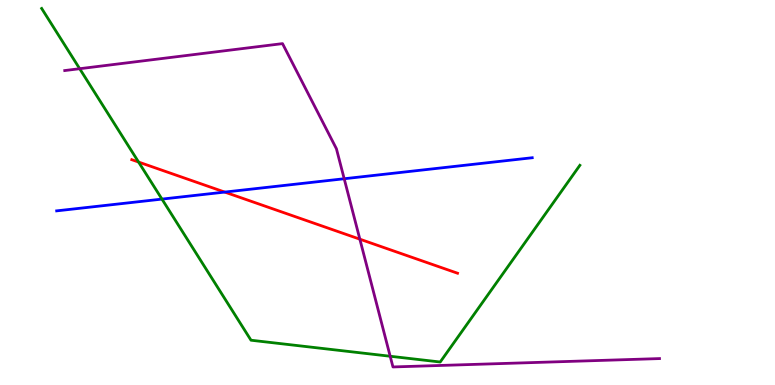[{'lines': ['blue', 'red'], 'intersections': [{'x': 2.9, 'y': 5.01}]}, {'lines': ['green', 'red'], 'intersections': [{'x': 1.79, 'y': 5.79}]}, {'lines': ['purple', 'red'], 'intersections': [{'x': 4.64, 'y': 3.79}]}, {'lines': ['blue', 'green'], 'intersections': [{'x': 2.09, 'y': 4.83}]}, {'lines': ['blue', 'purple'], 'intersections': [{'x': 4.44, 'y': 5.36}]}, {'lines': ['green', 'purple'], 'intersections': [{'x': 1.03, 'y': 8.22}, {'x': 5.03, 'y': 0.747}]}]